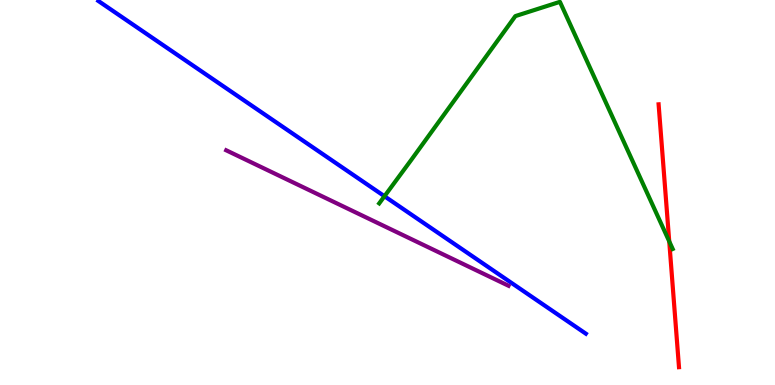[{'lines': ['blue', 'red'], 'intersections': []}, {'lines': ['green', 'red'], 'intersections': [{'x': 8.64, 'y': 3.73}]}, {'lines': ['purple', 'red'], 'intersections': []}, {'lines': ['blue', 'green'], 'intersections': [{'x': 4.96, 'y': 4.9}]}, {'lines': ['blue', 'purple'], 'intersections': []}, {'lines': ['green', 'purple'], 'intersections': []}]